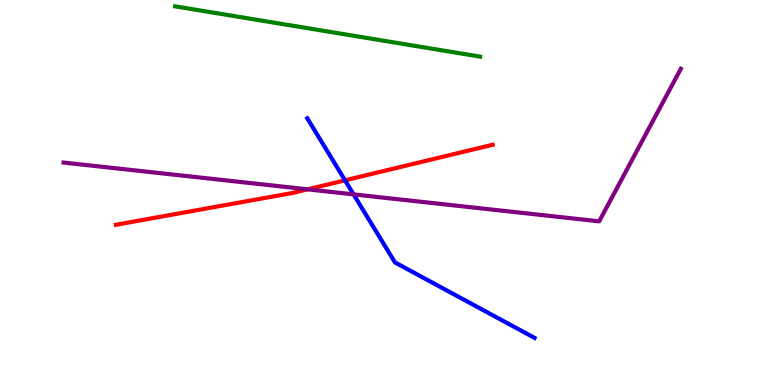[{'lines': ['blue', 'red'], 'intersections': [{'x': 4.45, 'y': 5.32}]}, {'lines': ['green', 'red'], 'intersections': []}, {'lines': ['purple', 'red'], 'intersections': [{'x': 3.97, 'y': 5.08}]}, {'lines': ['blue', 'green'], 'intersections': []}, {'lines': ['blue', 'purple'], 'intersections': [{'x': 4.56, 'y': 4.95}]}, {'lines': ['green', 'purple'], 'intersections': []}]